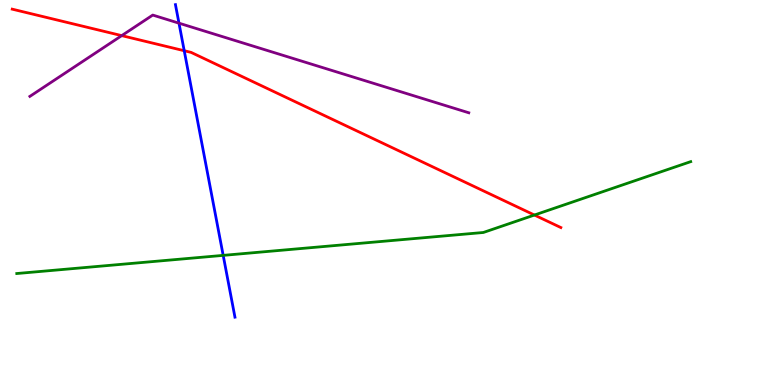[{'lines': ['blue', 'red'], 'intersections': [{'x': 2.38, 'y': 8.68}]}, {'lines': ['green', 'red'], 'intersections': [{'x': 6.9, 'y': 4.41}]}, {'lines': ['purple', 'red'], 'intersections': [{'x': 1.57, 'y': 9.07}]}, {'lines': ['blue', 'green'], 'intersections': [{'x': 2.88, 'y': 3.37}]}, {'lines': ['blue', 'purple'], 'intersections': [{'x': 2.31, 'y': 9.4}]}, {'lines': ['green', 'purple'], 'intersections': []}]